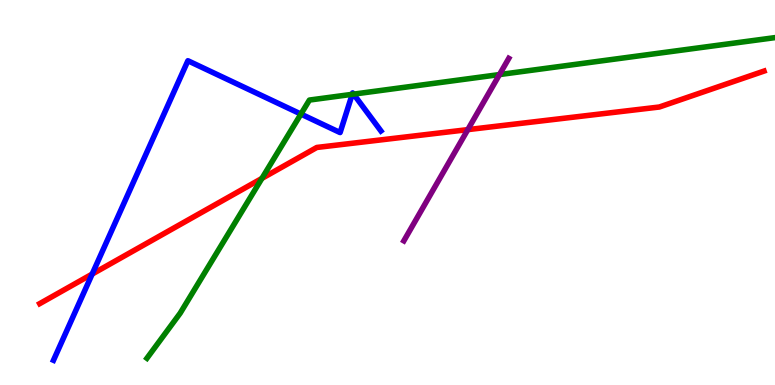[{'lines': ['blue', 'red'], 'intersections': [{'x': 1.19, 'y': 2.88}]}, {'lines': ['green', 'red'], 'intersections': [{'x': 3.38, 'y': 5.37}]}, {'lines': ['purple', 'red'], 'intersections': [{'x': 6.04, 'y': 6.63}]}, {'lines': ['blue', 'green'], 'intersections': [{'x': 3.88, 'y': 7.04}, {'x': 4.54, 'y': 7.55}, {'x': 4.56, 'y': 7.55}]}, {'lines': ['blue', 'purple'], 'intersections': []}, {'lines': ['green', 'purple'], 'intersections': [{'x': 6.44, 'y': 8.06}]}]